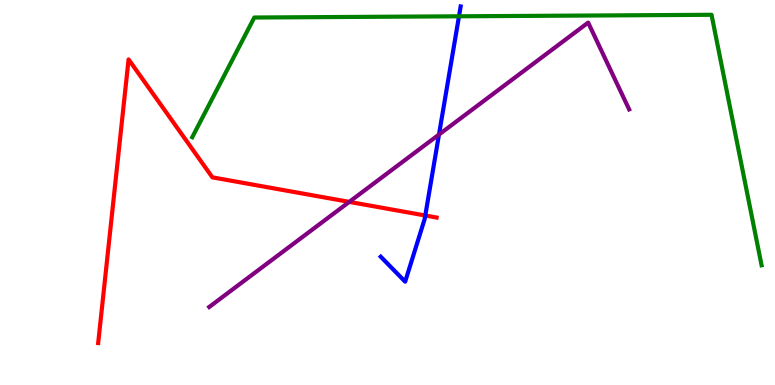[{'lines': ['blue', 'red'], 'intersections': [{'x': 5.49, 'y': 4.4}]}, {'lines': ['green', 'red'], 'intersections': []}, {'lines': ['purple', 'red'], 'intersections': [{'x': 4.51, 'y': 4.76}]}, {'lines': ['blue', 'green'], 'intersections': [{'x': 5.92, 'y': 9.58}]}, {'lines': ['blue', 'purple'], 'intersections': [{'x': 5.66, 'y': 6.5}]}, {'lines': ['green', 'purple'], 'intersections': []}]